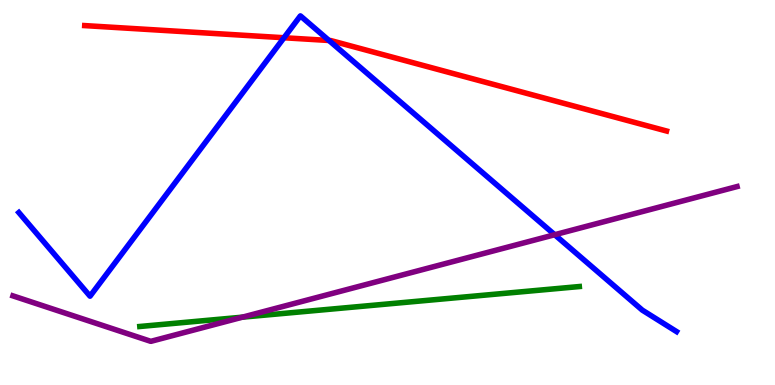[{'lines': ['blue', 'red'], 'intersections': [{'x': 3.66, 'y': 9.02}, {'x': 4.25, 'y': 8.95}]}, {'lines': ['green', 'red'], 'intersections': []}, {'lines': ['purple', 'red'], 'intersections': []}, {'lines': ['blue', 'green'], 'intersections': []}, {'lines': ['blue', 'purple'], 'intersections': [{'x': 7.16, 'y': 3.9}]}, {'lines': ['green', 'purple'], 'intersections': [{'x': 3.13, 'y': 1.76}]}]